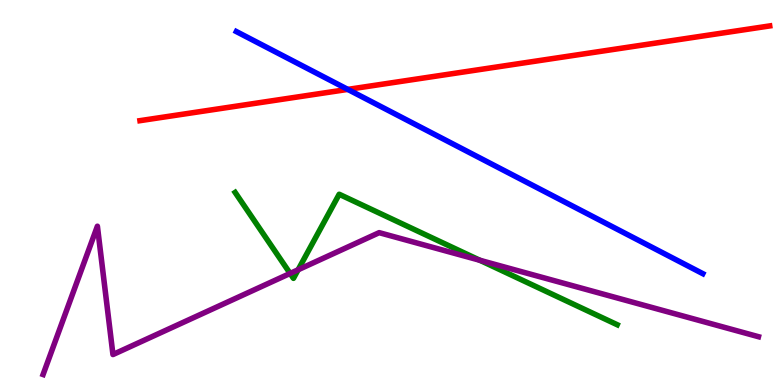[{'lines': ['blue', 'red'], 'intersections': [{'x': 4.49, 'y': 7.68}]}, {'lines': ['green', 'red'], 'intersections': []}, {'lines': ['purple', 'red'], 'intersections': []}, {'lines': ['blue', 'green'], 'intersections': []}, {'lines': ['blue', 'purple'], 'intersections': []}, {'lines': ['green', 'purple'], 'intersections': [{'x': 3.74, 'y': 2.9}, {'x': 3.85, 'y': 2.99}, {'x': 6.19, 'y': 3.24}]}]